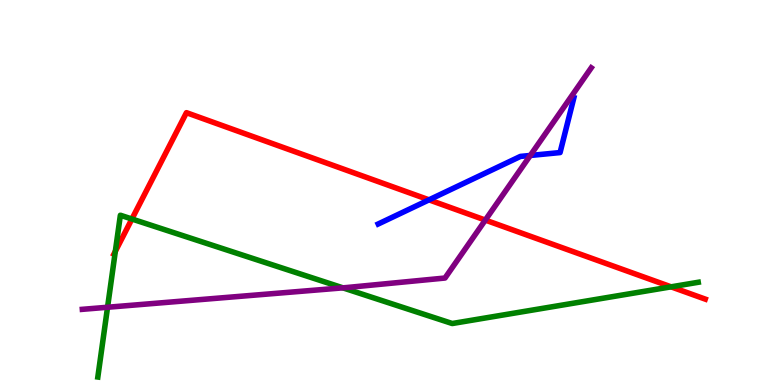[{'lines': ['blue', 'red'], 'intersections': [{'x': 5.54, 'y': 4.81}]}, {'lines': ['green', 'red'], 'intersections': [{'x': 1.49, 'y': 3.47}, {'x': 1.7, 'y': 4.31}, {'x': 8.66, 'y': 2.55}]}, {'lines': ['purple', 'red'], 'intersections': [{'x': 6.26, 'y': 4.28}]}, {'lines': ['blue', 'green'], 'intersections': []}, {'lines': ['blue', 'purple'], 'intersections': [{'x': 6.84, 'y': 5.96}]}, {'lines': ['green', 'purple'], 'intersections': [{'x': 1.39, 'y': 2.02}, {'x': 4.42, 'y': 2.52}]}]